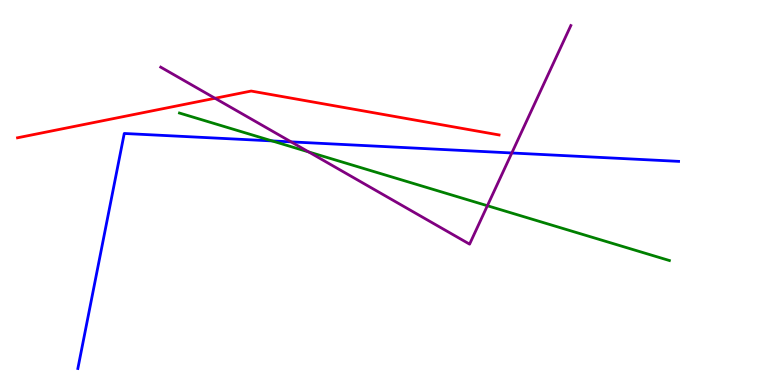[{'lines': ['blue', 'red'], 'intersections': []}, {'lines': ['green', 'red'], 'intersections': []}, {'lines': ['purple', 'red'], 'intersections': [{'x': 2.77, 'y': 7.45}]}, {'lines': ['blue', 'green'], 'intersections': [{'x': 3.51, 'y': 6.34}]}, {'lines': ['blue', 'purple'], 'intersections': [{'x': 3.76, 'y': 6.32}, {'x': 6.6, 'y': 6.03}]}, {'lines': ['green', 'purple'], 'intersections': [{'x': 3.98, 'y': 6.05}, {'x': 6.29, 'y': 4.66}]}]